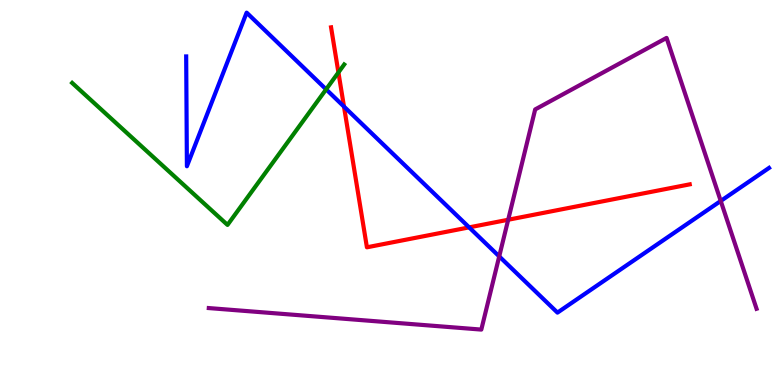[{'lines': ['blue', 'red'], 'intersections': [{'x': 4.44, 'y': 7.23}, {'x': 6.05, 'y': 4.09}]}, {'lines': ['green', 'red'], 'intersections': [{'x': 4.37, 'y': 8.12}]}, {'lines': ['purple', 'red'], 'intersections': [{'x': 6.56, 'y': 4.29}]}, {'lines': ['blue', 'green'], 'intersections': [{'x': 4.21, 'y': 7.68}]}, {'lines': ['blue', 'purple'], 'intersections': [{'x': 6.44, 'y': 3.34}, {'x': 9.3, 'y': 4.78}]}, {'lines': ['green', 'purple'], 'intersections': []}]